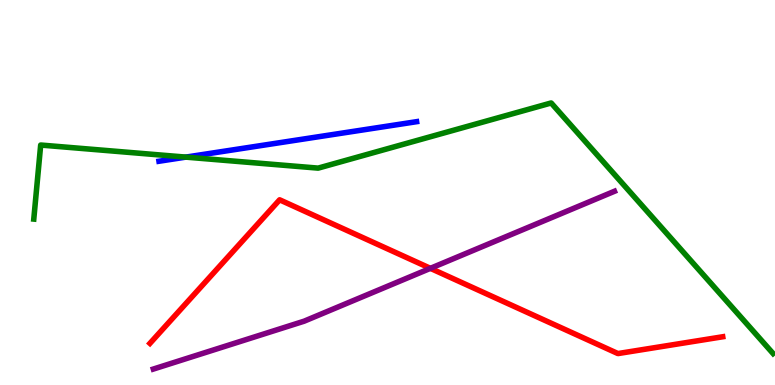[{'lines': ['blue', 'red'], 'intersections': []}, {'lines': ['green', 'red'], 'intersections': []}, {'lines': ['purple', 'red'], 'intersections': [{'x': 5.55, 'y': 3.03}]}, {'lines': ['blue', 'green'], 'intersections': [{'x': 2.4, 'y': 5.92}]}, {'lines': ['blue', 'purple'], 'intersections': []}, {'lines': ['green', 'purple'], 'intersections': []}]